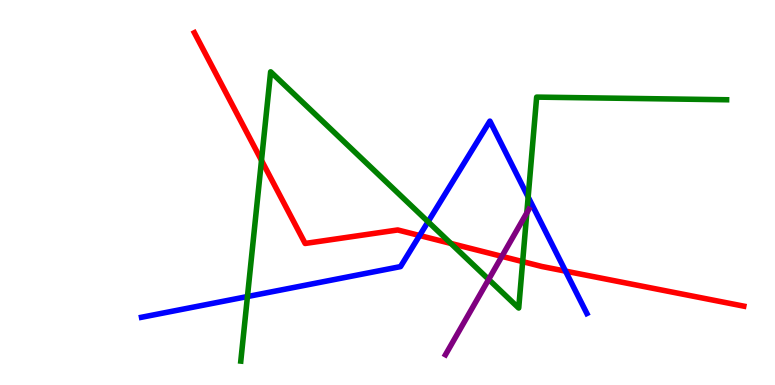[{'lines': ['blue', 'red'], 'intersections': [{'x': 5.41, 'y': 3.88}, {'x': 7.3, 'y': 2.96}]}, {'lines': ['green', 'red'], 'intersections': [{'x': 3.37, 'y': 5.83}, {'x': 5.82, 'y': 3.68}, {'x': 6.74, 'y': 3.2}]}, {'lines': ['purple', 'red'], 'intersections': [{'x': 6.48, 'y': 3.34}]}, {'lines': ['blue', 'green'], 'intersections': [{'x': 3.19, 'y': 2.3}, {'x': 5.52, 'y': 4.24}, {'x': 6.81, 'y': 4.88}]}, {'lines': ['blue', 'purple'], 'intersections': []}, {'lines': ['green', 'purple'], 'intersections': [{'x': 6.31, 'y': 2.74}, {'x': 6.8, 'y': 4.47}]}]